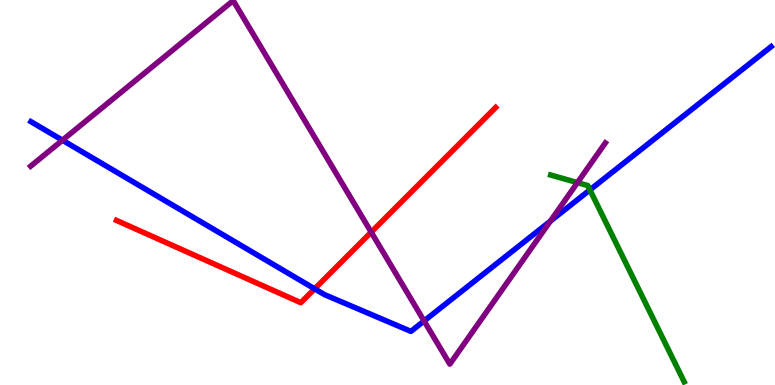[{'lines': ['blue', 'red'], 'intersections': [{'x': 4.06, 'y': 2.5}]}, {'lines': ['green', 'red'], 'intersections': []}, {'lines': ['purple', 'red'], 'intersections': [{'x': 4.79, 'y': 3.97}]}, {'lines': ['blue', 'green'], 'intersections': [{'x': 7.61, 'y': 5.07}]}, {'lines': ['blue', 'purple'], 'intersections': [{'x': 0.806, 'y': 6.36}, {'x': 5.47, 'y': 1.66}, {'x': 7.1, 'y': 4.25}]}, {'lines': ['green', 'purple'], 'intersections': [{'x': 7.45, 'y': 5.26}]}]